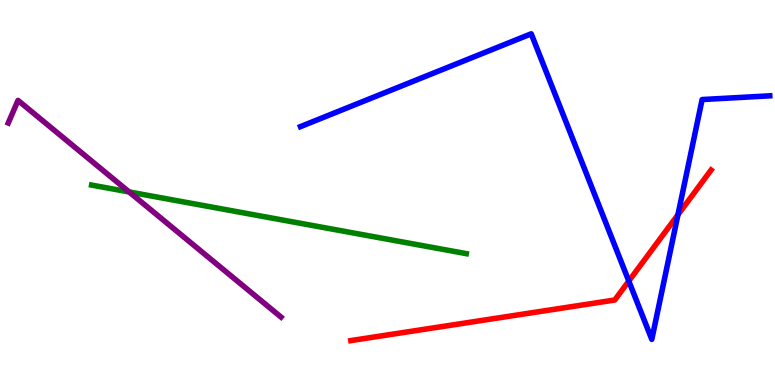[{'lines': ['blue', 'red'], 'intersections': [{'x': 8.11, 'y': 2.7}, {'x': 8.75, 'y': 4.42}]}, {'lines': ['green', 'red'], 'intersections': []}, {'lines': ['purple', 'red'], 'intersections': []}, {'lines': ['blue', 'green'], 'intersections': []}, {'lines': ['blue', 'purple'], 'intersections': []}, {'lines': ['green', 'purple'], 'intersections': [{'x': 1.67, 'y': 5.01}]}]